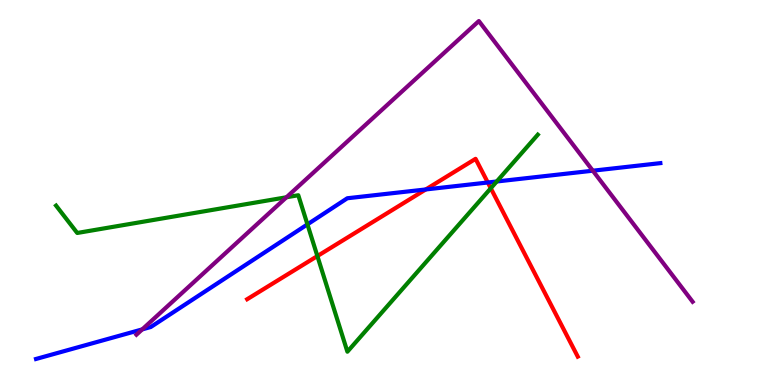[{'lines': ['blue', 'red'], 'intersections': [{'x': 5.49, 'y': 5.08}, {'x': 6.29, 'y': 5.26}]}, {'lines': ['green', 'red'], 'intersections': [{'x': 4.1, 'y': 3.35}, {'x': 6.33, 'y': 5.11}]}, {'lines': ['purple', 'red'], 'intersections': []}, {'lines': ['blue', 'green'], 'intersections': [{'x': 3.97, 'y': 4.17}, {'x': 6.41, 'y': 5.29}]}, {'lines': ['blue', 'purple'], 'intersections': [{'x': 1.84, 'y': 1.44}, {'x': 7.65, 'y': 5.57}]}, {'lines': ['green', 'purple'], 'intersections': [{'x': 3.7, 'y': 4.88}]}]